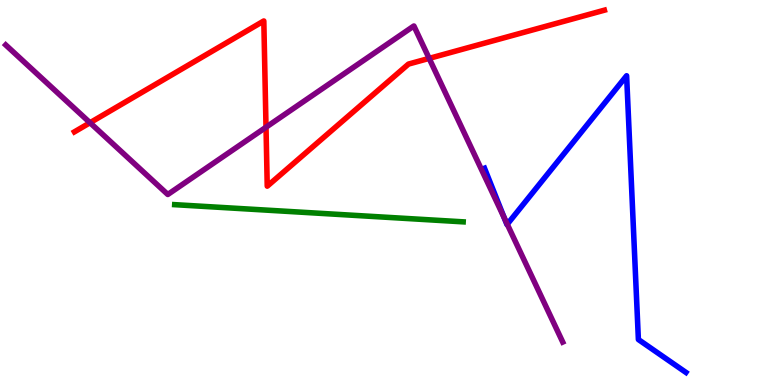[{'lines': ['blue', 'red'], 'intersections': []}, {'lines': ['green', 'red'], 'intersections': []}, {'lines': ['purple', 'red'], 'intersections': [{'x': 1.16, 'y': 6.81}, {'x': 3.43, 'y': 6.7}, {'x': 5.54, 'y': 8.48}]}, {'lines': ['blue', 'green'], 'intersections': []}, {'lines': ['blue', 'purple'], 'intersections': [{'x': 6.51, 'y': 4.33}, {'x': 6.55, 'y': 4.17}]}, {'lines': ['green', 'purple'], 'intersections': []}]